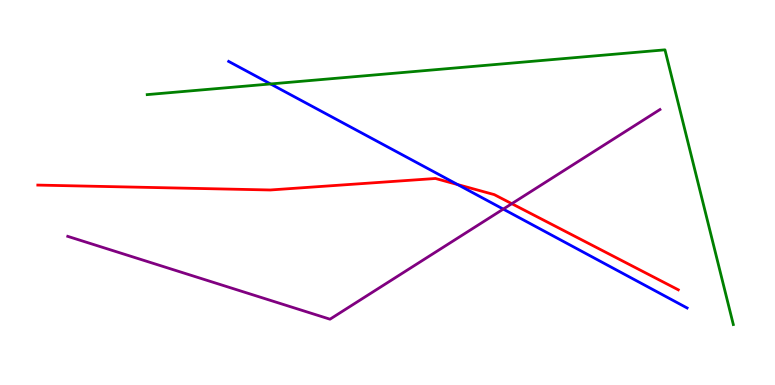[{'lines': ['blue', 'red'], 'intersections': [{'x': 5.91, 'y': 5.21}]}, {'lines': ['green', 'red'], 'intersections': []}, {'lines': ['purple', 'red'], 'intersections': [{'x': 6.6, 'y': 4.71}]}, {'lines': ['blue', 'green'], 'intersections': [{'x': 3.49, 'y': 7.82}]}, {'lines': ['blue', 'purple'], 'intersections': [{'x': 6.49, 'y': 4.57}]}, {'lines': ['green', 'purple'], 'intersections': []}]